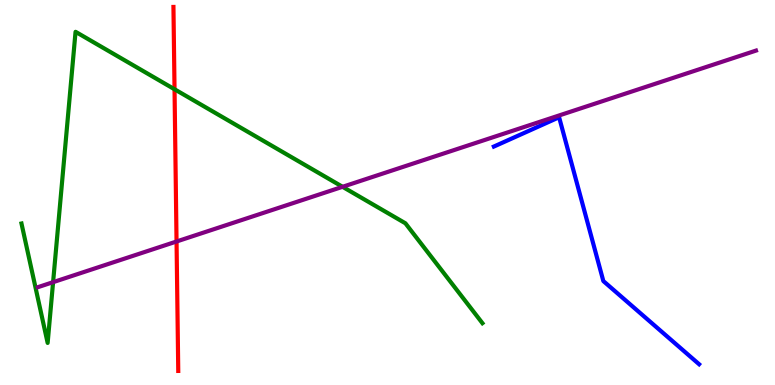[{'lines': ['blue', 'red'], 'intersections': []}, {'lines': ['green', 'red'], 'intersections': [{'x': 2.25, 'y': 7.68}]}, {'lines': ['purple', 'red'], 'intersections': [{'x': 2.28, 'y': 3.73}]}, {'lines': ['blue', 'green'], 'intersections': []}, {'lines': ['blue', 'purple'], 'intersections': []}, {'lines': ['green', 'purple'], 'intersections': [{'x': 0.685, 'y': 2.67}, {'x': 4.42, 'y': 5.15}]}]